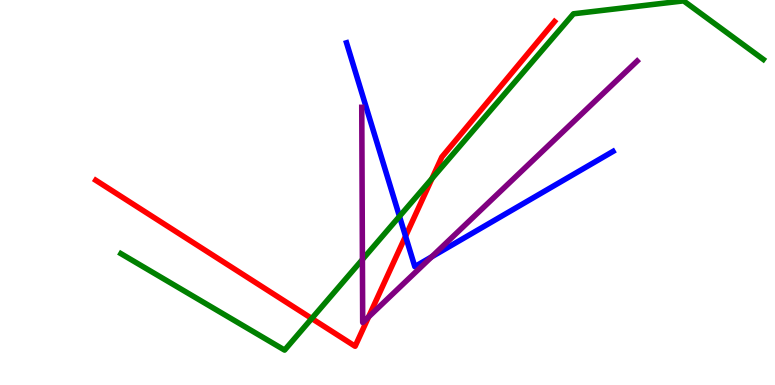[{'lines': ['blue', 'red'], 'intersections': [{'x': 5.23, 'y': 3.86}]}, {'lines': ['green', 'red'], 'intersections': [{'x': 4.02, 'y': 1.73}, {'x': 5.57, 'y': 5.36}]}, {'lines': ['purple', 'red'], 'intersections': [{'x': 4.76, 'y': 1.77}]}, {'lines': ['blue', 'green'], 'intersections': [{'x': 5.15, 'y': 4.38}]}, {'lines': ['blue', 'purple'], 'intersections': [{'x': 5.57, 'y': 3.33}]}, {'lines': ['green', 'purple'], 'intersections': [{'x': 4.68, 'y': 3.26}]}]